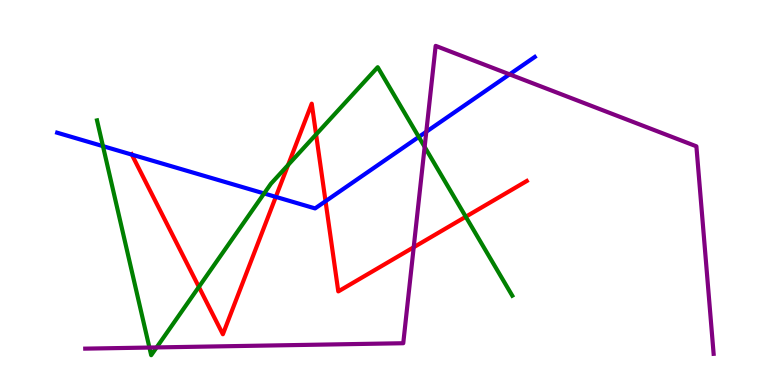[{'lines': ['blue', 'red'], 'intersections': [{'x': 1.7, 'y': 5.98}, {'x': 3.56, 'y': 4.89}, {'x': 4.2, 'y': 4.77}]}, {'lines': ['green', 'red'], 'intersections': [{'x': 2.57, 'y': 2.55}, {'x': 3.72, 'y': 5.71}, {'x': 4.08, 'y': 6.51}, {'x': 6.01, 'y': 4.37}]}, {'lines': ['purple', 'red'], 'intersections': [{'x': 5.34, 'y': 3.58}]}, {'lines': ['blue', 'green'], 'intersections': [{'x': 1.33, 'y': 6.2}, {'x': 3.41, 'y': 4.98}, {'x': 5.4, 'y': 6.44}]}, {'lines': ['blue', 'purple'], 'intersections': [{'x': 5.5, 'y': 6.58}, {'x': 6.58, 'y': 8.07}]}, {'lines': ['green', 'purple'], 'intersections': [{'x': 1.93, 'y': 0.973}, {'x': 2.02, 'y': 0.976}, {'x': 5.48, 'y': 6.18}]}]